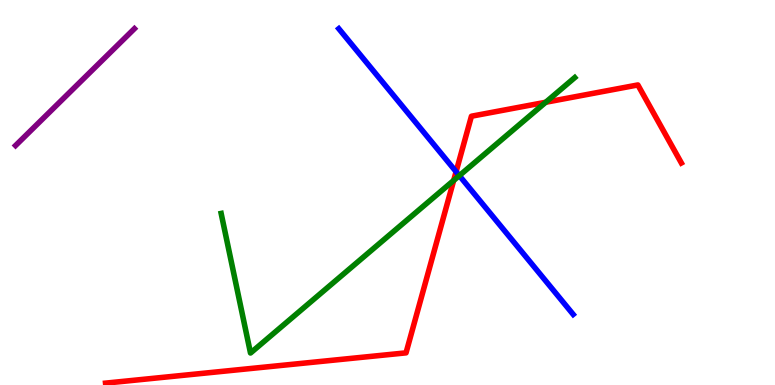[{'lines': ['blue', 'red'], 'intersections': [{'x': 5.89, 'y': 5.54}]}, {'lines': ['green', 'red'], 'intersections': [{'x': 5.85, 'y': 5.31}, {'x': 7.04, 'y': 7.34}]}, {'lines': ['purple', 'red'], 'intersections': []}, {'lines': ['blue', 'green'], 'intersections': [{'x': 5.93, 'y': 5.44}]}, {'lines': ['blue', 'purple'], 'intersections': []}, {'lines': ['green', 'purple'], 'intersections': []}]